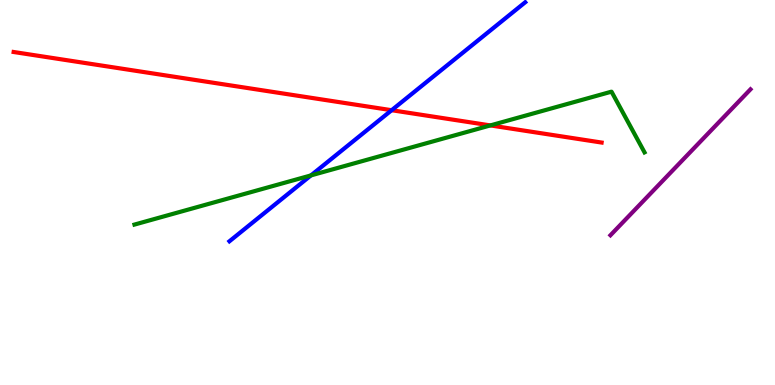[{'lines': ['blue', 'red'], 'intersections': [{'x': 5.05, 'y': 7.14}]}, {'lines': ['green', 'red'], 'intersections': [{'x': 6.33, 'y': 6.74}]}, {'lines': ['purple', 'red'], 'intersections': []}, {'lines': ['blue', 'green'], 'intersections': [{'x': 4.01, 'y': 5.44}]}, {'lines': ['blue', 'purple'], 'intersections': []}, {'lines': ['green', 'purple'], 'intersections': []}]